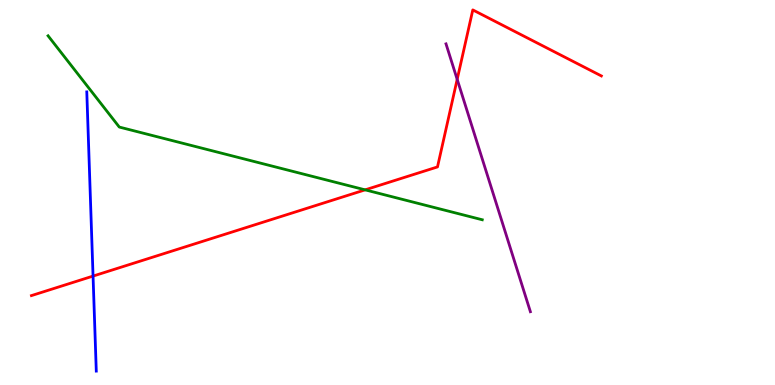[{'lines': ['blue', 'red'], 'intersections': [{'x': 1.2, 'y': 2.83}]}, {'lines': ['green', 'red'], 'intersections': [{'x': 4.71, 'y': 5.07}]}, {'lines': ['purple', 'red'], 'intersections': [{'x': 5.9, 'y': 7.94}]}, {'lines': ['blue', 'green'], 'intersections': []}, {'lines': ['blue', 'purple'], 'intersections': []}, {'lines': ['green', 'purple'], 'intersections': []}]